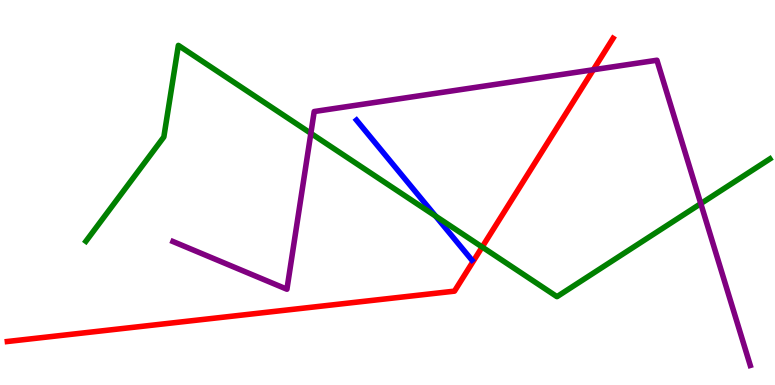[{'lines': ['blue', 'red'], 'intersections': []}, {'lines': ['green', 'red'], 'intersections': [{'x': 6.22, 'y': 3.58}]}, {'lines': ['purple', 'red'], 'intersections': [{'x': 7.66, 'y': 8.19}]}, {'lines': ['blue', 'green'], 'intersections': [{'x': 5.62, 'y': 4.39}]}, {'lines': ['blue', 'purple'], 'intersections': []}, {'lines': ['green', 'purple'], 'intersections': [{'x': 4.01, 'y': 6.54}, {'x': 9.04, 'y': 4.71}]}]